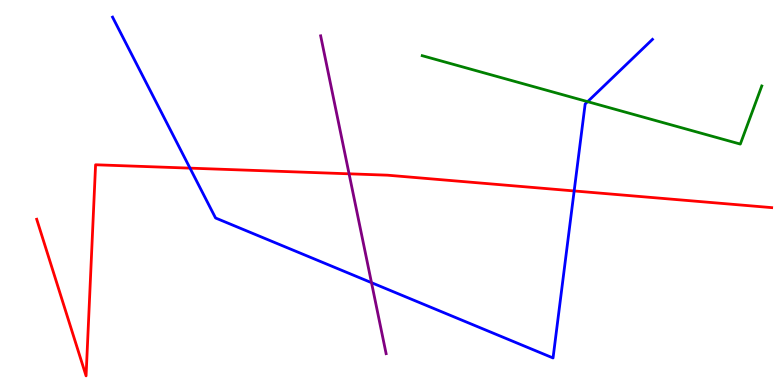[{'lines': ['blue', 'red'], 'intersections': [{'x': 2.45, 'y': 5.63}, {'x': 7.41, 'y': 5.04}]}, {'lines': ['green', 'red'], 'intersections': []}, {'lines': ['purple', 'red'], 'intersections': [{'x': 4.5, 'y': 5.49}]}, {'lines': ['blue', 'green'], 'intersections': [{'x': 7.58, 'y': 7.36}]}, {'lines': ['blue', 'purple'], 'intersections': [{'x': 4.79, 'y': 2.66}]}, {'lines': ['green', 'purple'], 'intersections': []}]